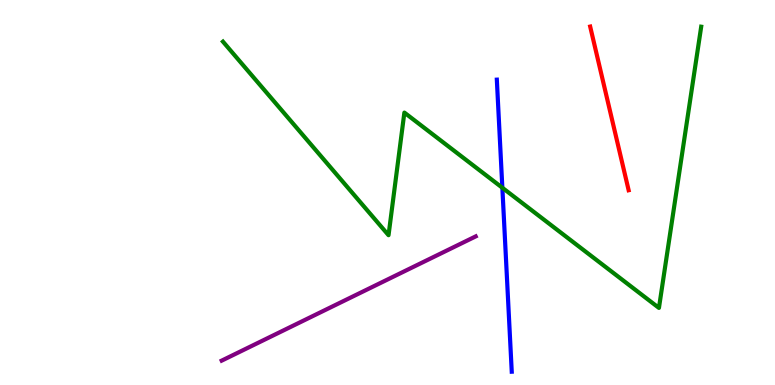[{'lines': ['blue', 'red'], 'intersections': []}, {'lines': ['green', 'red'], 'intersections': []}, {'lines': ['purple', 'red'], 'intersections': []}, {'lines': ['blue', 'green'], 'intersections': [{'x': 6.48, 'y': 5.12}]}, {'lines': ['blue', 'purple'], 'intersections': []}, {'lines': ['green', 'purple'], 'intersections': []}]